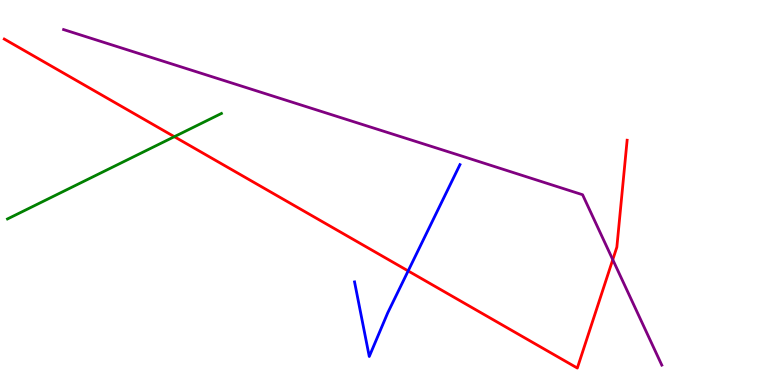[{'lines': ['blue', 'red'], 'intersections': [{'x': 5.27, 'y': 2.96}]}, {'lines': ['green', 'red'], 'intersections': [{'x': 2.25, 'y': 6.45}]}, {'lines': ['purple', 'red'], 'intersections': [{'x': 7.91, 'y': 3.26}]}, {'lines': ['blue', 'green'], 'intersections': []}, {'lines': ['blue', 'purple'], 'intersections': []}, {'lines': ['green', 'purple'], 'intersections': []}]